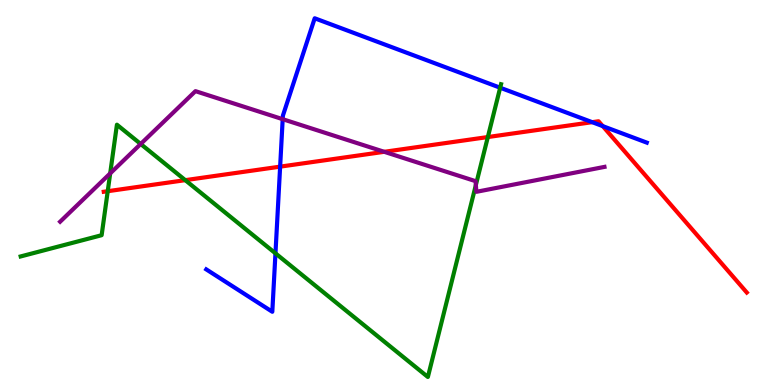[{'lines': ['blue', 'red'], 'intersections': [{'x': 3.61, 'y': 5.67}, {'x': 7.64, 'y': 6.83}, {'x': 7.78, 'y': 6.72}]}, {'lines': ['green', 'red'], 'intersections': [{'x': 1.39, 'y': 5.03}, {'x': 2.39, 'y': 5.32}, {'x': 6.29, 'y': 6.44}]}, {'lines': ['purple', 'red'], 'intersections': [{'x': 4.96, 'y': 6.06}]}, {'lines': ['blue', 'green'], 'intersections': [{'x': 3.55, 'y': 3.42}, {'x': 6.45, 'y': 7.72}]}, {'lines': ['blue', 'purple'], 'intersections': [{'x': 3.65, 'y': 6.9}]}, {'lines': ['green', 'purple'], 'intersections': [{'x': 1.42, 'y': 5.5}, {'x': 1.82, 'y': 6.26}, {'x': 6.14, 'y': 5.19}]}]